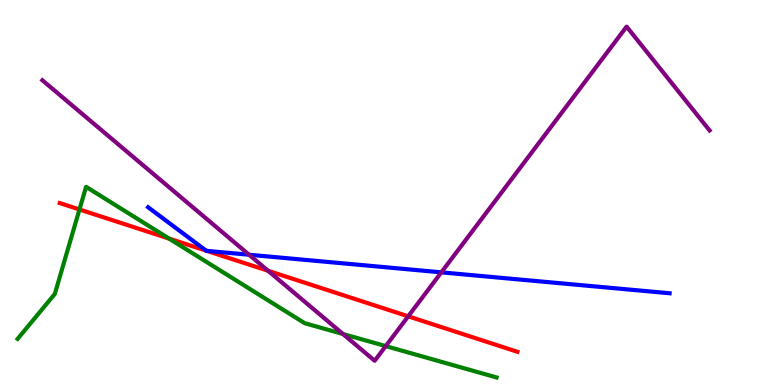[{'lines': ['blue', 'red'], 'intersections': [{'x': 2.66, 'y': 3.49}, {'x': 2.67, 'y': 3.48}]}, {'lines': ['green', 'red'], 'intersections': [{'x': 1.03, 'y': 4.56}, {'x': 2.18, 'y': 3.8}]}, {'lines': ['purple', 'red'], 'intersections': [{'x': 3.46, 'y': 2.97}, {'x': 5.27, 'y': 1.78}]}, {'lines': ['blue', 'green'], 'intersections': []}, {'lines': ['blue', 'purple'], 'intersections': [{'x': 3.21, 'y': 3.38}, {'x': 5.69, 'y': 2.93}]}, {'lines': ['green', 'purple'], 'intersections': [{'x': 4.43, 'y': 1.32}, {'x': 4.98, 'y': 1.01}]}]